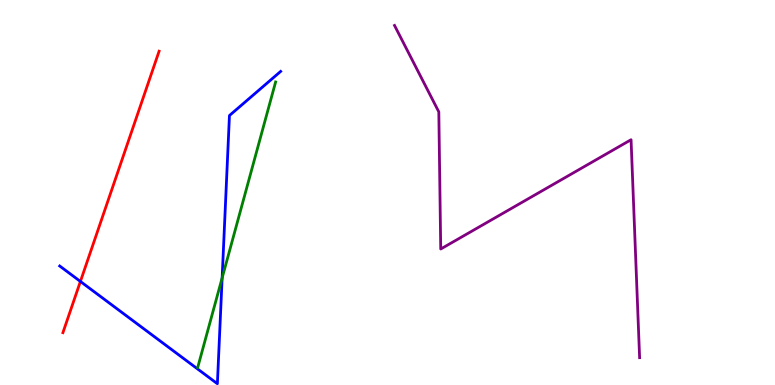[{'lines': ['blue', 'red'], 'intersections': [{'x': 1.04, 'y': 2.69}]}, {'lines': ['green', 'red'], 'intersections': []}, {'lines': ['purple', 'red'], 'intersections': []}, {'lines': ['blue', 'green'], 'intersections': [{'x': 2.87, 'y': 2.78}]}, {'lines': ['blue', 'purple'], 'intersections': []}, {'lines': ['green', 'purple'], 'intersections': []}]